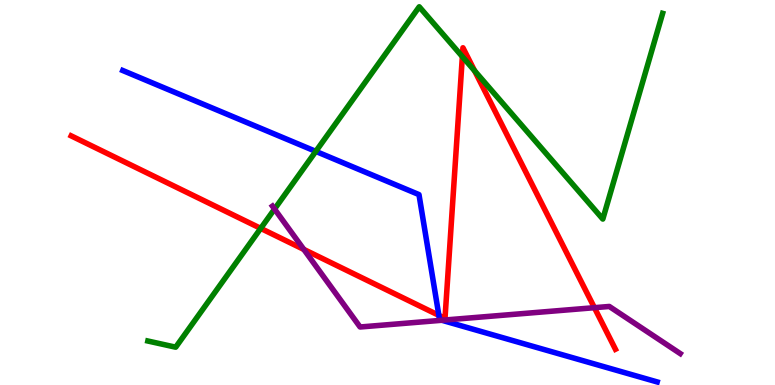[{'lines': ['blue', 'red'], 'intersections': [{'x': 5.66, 'y': 1.81}]}, {'lines': ['green', 'red'], 'intersections': [{'x': 3.36, 'y': 4.07}, {'x': 5.97, 'y': 8.53}, {'x': 6.12, 'y': 8.16}]}, {'lines': ['purple', 'red'], 'intersections': [{'x': 3.92, 'y': 3.52}, {'x': 7.67, 'y': 2.01}]}, {'lines': ['blue', 'green'], 'intersections': [{'x': 4.07, 'y': 6.07}]}, {'lines': ['blue', 'purple'], 'intersections': [{'x': 5.7, 'y': 1.68}]}, {'lines': ['green', 'purple'], 'intersections': [{'x': 3.54, 'y': 4.57}]}]